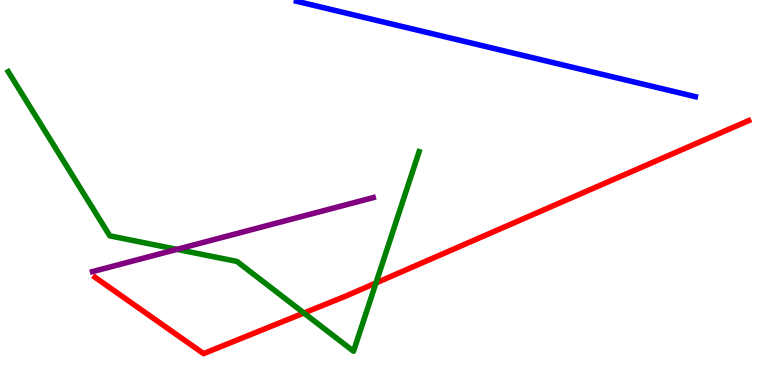[{'lines': ['blue', 'red'], 'intersections': []}, {'lines': ['green', 'red'], 'intersections': [{'x': 3.92, 'y': 1.87}, {'x': 4.85, 'y': 2.65}]}, {'lines': ['purple', 'red'], 'intersections': []}, {'lines': ['blue', 'green'], 'intersections': []}, {'lines': ['blue', 'purple'], 'intersections': []}, {'lines': ['green', 'purple'], 'intersections': [{'x': 2.28, 'y': 3.52}]}]